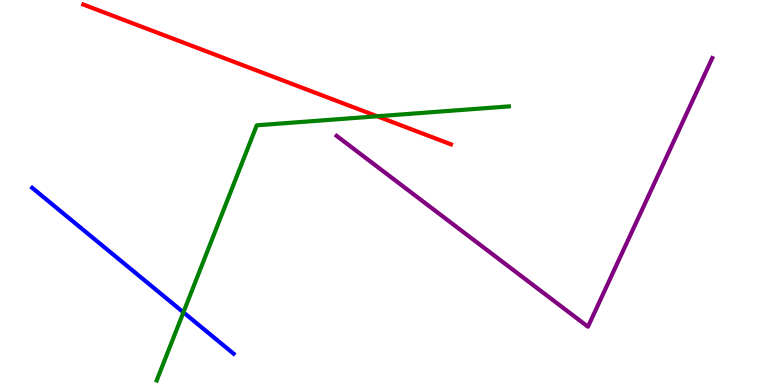[{'lines': ['blue', 'red'], 'intersections': []}, {'lines': ['green', 'red'], 'intersections': [{'x': 4.87, 'y': 6.98}]}, {'lines': ['purple', 'red'], 'intersections': []}, {'lines': ['blue', 'green'], 'intersections': [{'x': 2.37, 'y': 1.89}]}, {'lines': ['blue', 'purple'], 'intersections': []}, {'lines': ['green', 'purple'], 'intersections': []}]